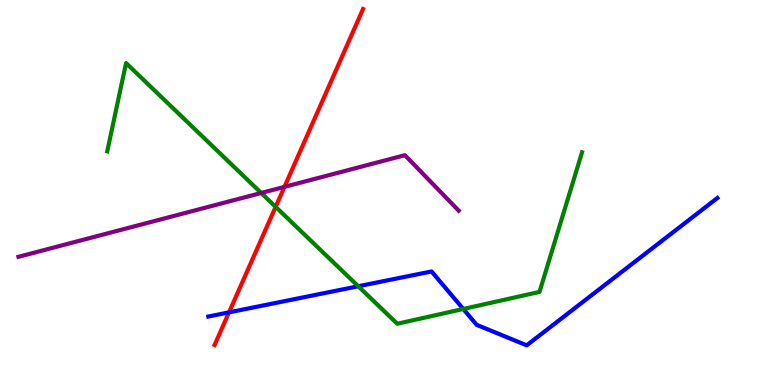[{'lines': ['blue', 'red'], 'intersections': [{'x': 2.95, 'y': 1.89}]}, {'lines': ['green', 'red'], 'intersections': [{'x': 3.56, 'y': 4.63}]}, {'lines': ['purple', 'red'], 'intersections': [{'x': 3.67, 'y': 5.15}]}, {'lines': ['blue', 'green'], 'intersections': [{'x': 4.62, 'y': 2.56}, {'x': 5.98, 'y': 1.97}]}, {'lines': ['blue', 'purple'], 'intersections': []}, {'lines': ['green', 'purple'], 'intersections': [{'x': 3.37, 'y': 4.99}]}]